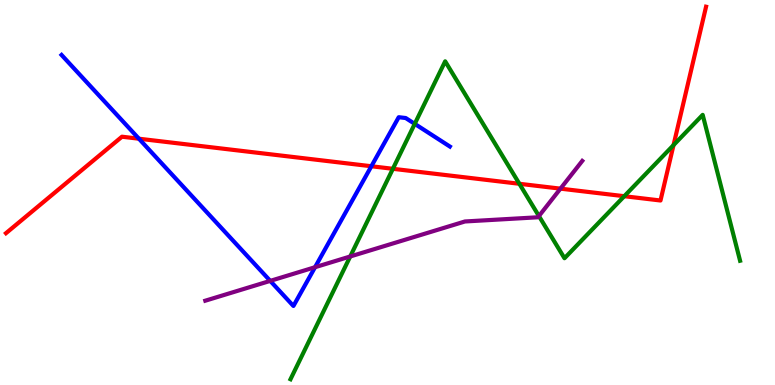[{'lines': ['blue', 'red'], 'intersections': [{'x': 1.79, 'y': 6.4}, {'x': 4.79, 'y': 5.68}]}, {'lines': ['green', 'red'], 'intersections': [{'x': 5.07, 'y': 5.62}, {'x': 6.7, 'y': 5.23}, {'x': 8.06, 'y': 4.9}, {'x': 8.69, 'y': 6.23}]}, {'lines': ['purple', 'red'], 'intersections': [{'x': 7.23, 'y': 5.1}]}, {'lines': ['blue', 'green'], 'intersections': [{'x': 5.35, 'y': 6.78}]}, {'lines': ['blue', 'purple'], 'intersections': [{'x': 3.49, 'y': 2.7}, {'x': 4.07, 'y': 3.06}]}, {'lines': ['green', 'purple'], 'intersections': [{'x': 4.52, 'y': 3.34}, {'x': 6.95, 'y': 4.39}]}]